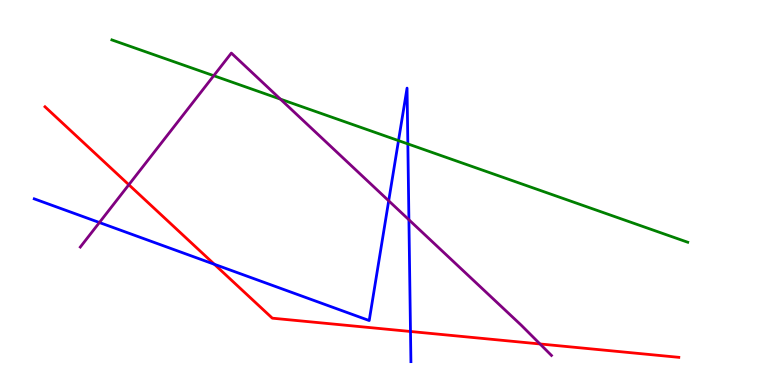[{'lines': ['blue', 'red'], 'intersections': [{'x': 2.77, 'y': 3.14}, {'x': 5.3, 'y': 1.39}]}, {'lines': ['green', 'red'], 'intersections': []}, {'lines': ['purple', 'red'], 'intersections': [{'x': 1.66, 'y': 5.2}, {'x': 6.97, 'y': 1.07}]}, {'lines': ['blue', 'green'], 'intersections': [{'x': 5.14, 'y': 6.35}, {'x': 5.26, 'y': 6.26}]}, {'lines': ['blue', 'purple'], 'intersections': [{'x': 1.28, 'y': 4.22}, {'x': 5.02, 'y': 4.78}, {'x': 5.28, 'y': 4.29}]}, {'lines': ['green', 'purple'], 'intersections': [{'x': 2.76, 'y': 8.03}, {'x': 3.62, 'y': 7.43}]}]